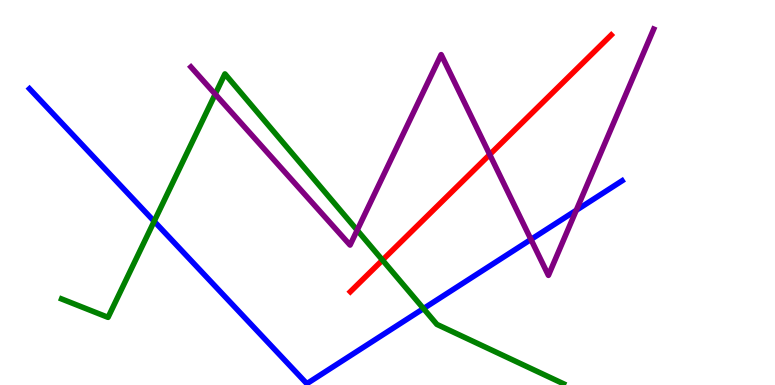[{'lines': ['blue', 'red'], 'intersections': []}, {'lines': ['green', 'red'], 'intersections': [{'x': 4.94, 'y': 3.24}]}, {'lines': ['purple', 'red'], 'intersections': [{'x': 6.32, 'y': 5.99}]}, {'lines': ['blue', 'green'], 'intersections': [{'x': 1.99, 'y': 4.25}, {'x': 5.46, 'y': 1.99}]}, {'lines': ['blue', 'purple'], 'intersections': [{'x': 6.85, 'y': 3.78}, {'x': 7.44, 'y': 4.54}]}, {'lines': ['green', 'purple'], 'intersections': [{'x': 2.78, 'y': 7.55}, {'x': 4.61, 'y': 4.02}]}]